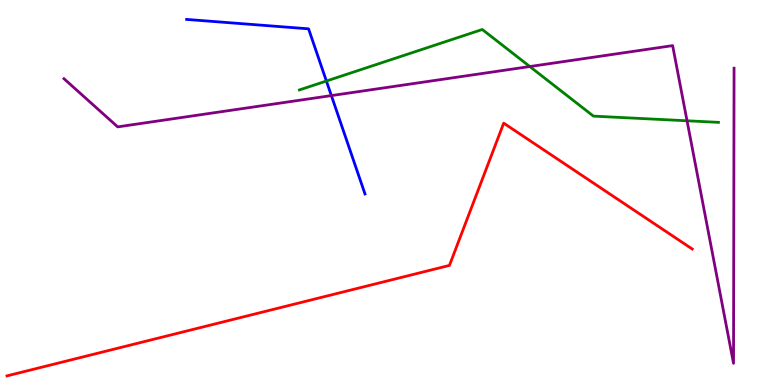[{'lines': ['blue', 'red'], 'intersections': []}, {'lines': ['green', 'red'], 'intersections': []}, {'lines': ['purple', 'red'], 'intersections': []}, {'lines': ['blue', 'green'], 'intersections': [{'x': 4.21, 'y': 7.9}]}, {'lines': ['blue', 'purple'], 'intersections': [{'x': 4.28, 'y': 7.52}]}, {'lines': ['green', 'purple'], 'intersections': [{'x': 6.84, 'y': 8.27}, {'x': 8.87, 'y': 6.86}]}]